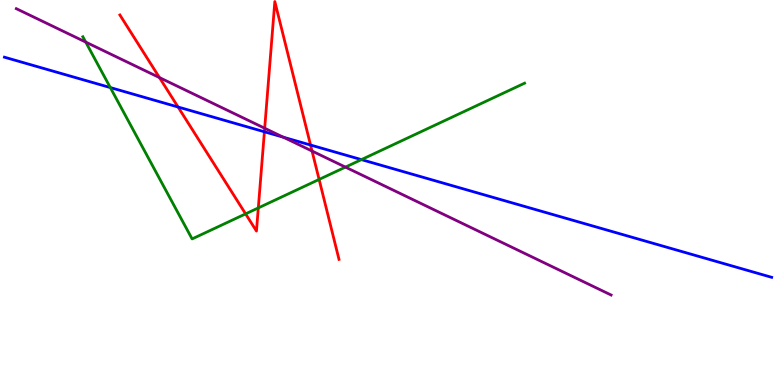[{'lines': ['blue', 'red'], 'intersections': [{'x': 2.3, 'y': 7.22}, {'x': 3.41, 'y': 6.58}, {'x': 4.01, 'y': 6.23}]}, {'lines': ['green', 'red'], 'intersections': [{'x': 3.17, 'y': 4.44}, {'x': 3.33, 'y': 4.6}, {'x': 4.12, 'y': 5.34}]}, {'lines': ['purple', 'red'], 'intersections': [{'x': 2.06, 'y': 7.98}, {'x': 3.42, 'y': 6.67}, {'x': 4.03, 'y': 6.08}]}, {'lines': ['blue', 'green'], 'intersections': [{'x': 1.42, 'y': 7.73}, {'x': 4.66, 'y': 5.85}]}, {'lines': ['blue', 'purple'], 'intersections': [{'x': 3.66, 'y': 6.44}]}, {'lines': ['green', 'purple'], 'intersections': [{'x': 1.11, 'y': 8.91}, {'x': 4.46, 'y': 5.66}]}]